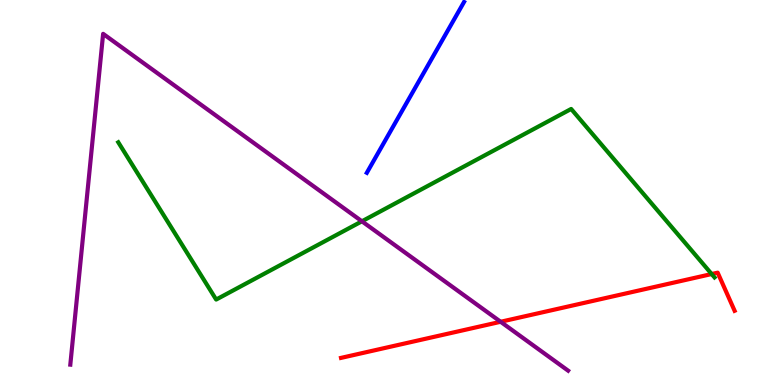[{'lines': ['blue', 'red'], 'intersections': []}, {'lines': ['green', 'red'], 'intersections': [{'x': 9.18, 'y': 2.88}]}, {'lines': ['purple', 'red'], 'intersections': [{'x': 6.46, 'y': 1.64}]}, {'lines': ['blue', 'green'], 'intersections': []}, {'lines': ['blue', 'purple'], 'intersections': []}, {'lines': ['green', 'purple'], 'intersections': [{'x': 4.67, 'y': 4.25}]}]